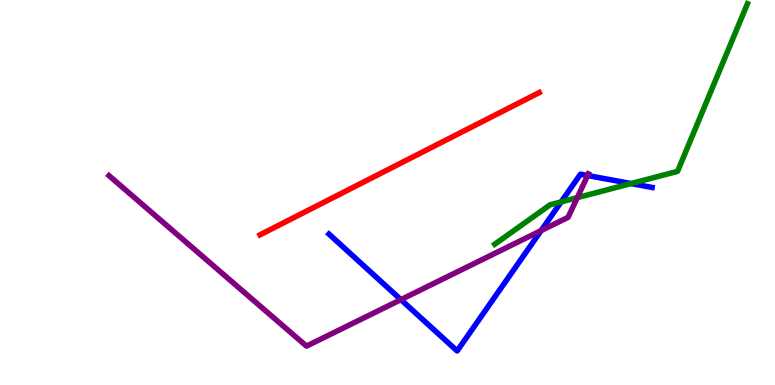[{'lines': ['blue', 'red'], 'intersections': []}, {'lines': ['green', 'red'], 'intersections': []}, {'lines': ['purple', 'red'], 'intersections': []}, {'lines': ['blue', 'green'], 'intersections': [{'x': 7.24, 'y': 4.76}, {'x': 8.14, 'y': 5.23}]}, {'lines': ['blue', 'purple'], 'intersections': [{'x': 5.17, 'y': 2.22}, {'x': 6.98, 'y': 4.01}, {'x': 7.58, 'y': 5.44}]}, {'lines': ['green', 'purple'], 'intersections': [{'x': 7.45, 'y': 4.87}]}]